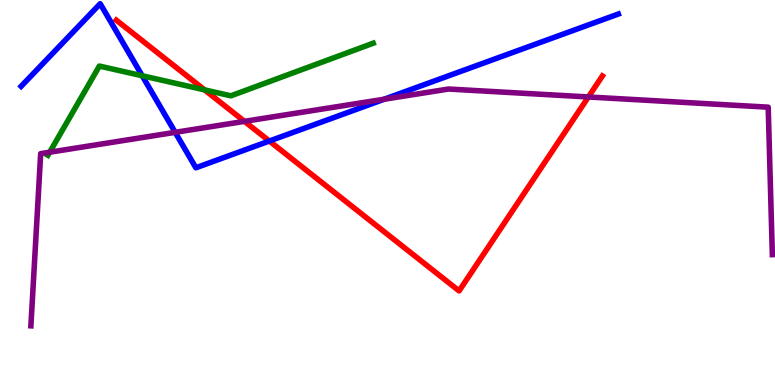[{'lines': ['blue', 'red'], 'intersections': [{'x': 3.48, 'y': 6.34}]}, {'lines': ['green', 'red'], 'intersections': [{'x': 2.64, 'y': 7.67}]}, {'lines': ['purple', 'red'], 'intersections': [{'x': 3.15, 'y': 6.85}, {'x': 7.59, 'y': 7.48}]}, {'lines': ['blue', 'green'], 'intersections': [{'x': 1.83, 'y': 8.03}]}, {'lines': ['blue', 'purple'], 'intersections': [{'x': 2.26, 'y': 6.56}, {'x': 4.96, 'y': 7.42}]}, {'lines': ['green', 'purple'], 'intersections': [{'x': 0.641, 'y': 6.05}]}]